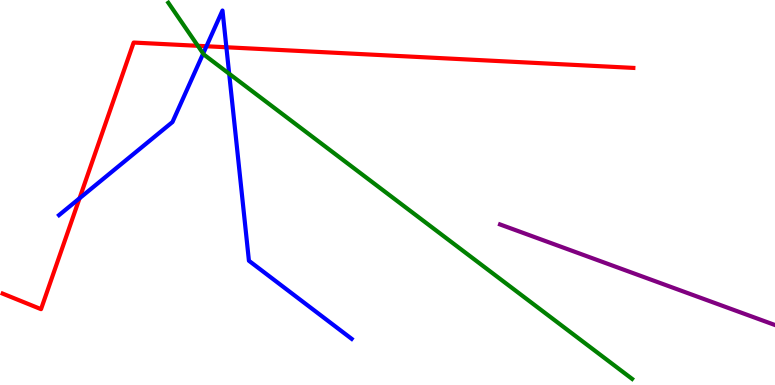[{'lines': ['blue', 'red'], 'intersections': [{'x': 1.03, 'y': 4.85}, {'x': 2.66, 'y': 8.8}, {'x': 2.92, 'y': 8.77}]}, {'lines': ['green', 'red'], 'intersections': [{'x': 2.55, 'y': 8.81}]}, {'lines': ['purple', 'red'], 'intersections': []}, {'lines': ['blue', 'green'], 'intersections': [{'x': 2.62, 'y': 8.61}, {'x': 2.96, 'y': 8.08}]}, {'lines': ['blue', 'purple'], 'intersections': []}, {'lines': ['green', 'purple'], 'intersections': []}]